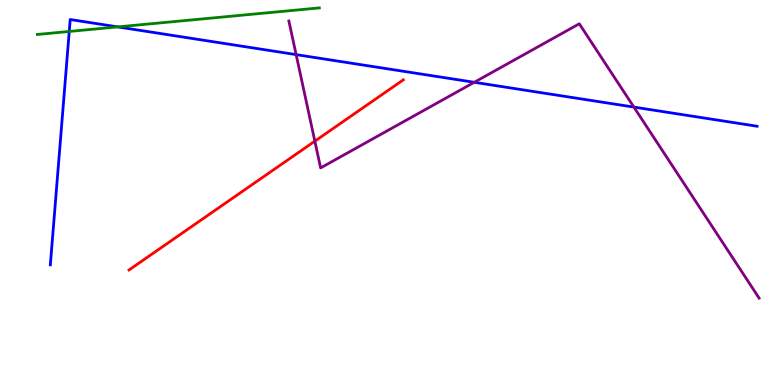[{'lines': ['blue', 'red'], 'intersections': []}, {'lines': ['green', 'red'], 'intersections': []}, {'lines': ['purple', 'red'], 'intersections': [{'x': 4.06, 'y': 6.33}]}, {'lines': ['blue', 'green'], 'intersections': [{'x': 0.893, 'y': 9.18}, {'x': 1.52, 'y': 9.3}]}, {'lines': ['blue', 'purple'], 'intersections': [{'x': 3.82, 'y': 8.58}, {'x': 6.12, 'y': 7.86}, {'x': 8.18, 'y': 7.22}]}, {'lines': ['green', 'purple'], 'intersections': []}]